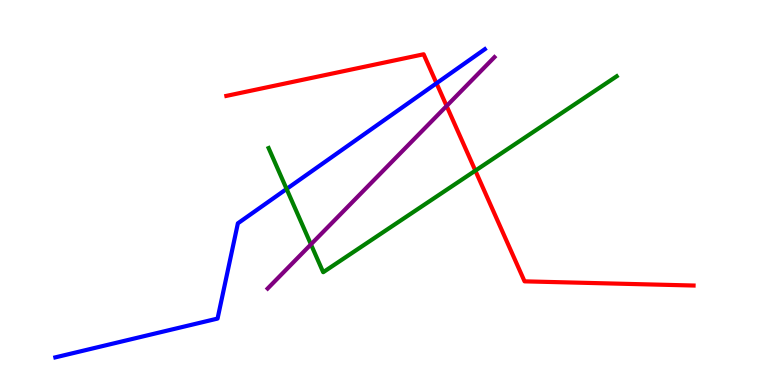[{'lines': ['blue', 'red'], 'intersections': [{'x': 5.63, 'y': 7.84}]}, {'lines': ['green', 'red'], 'intersections': [{'x': 6.13, 'y': 5.57}]}, {'lines': ['purple', 'red'], 'intersections': [{'x': 5.76, 'y': 7.25}]}, {'lines': ['blue', 'green'], 'intersections': [{'x': 3.7, 'y': 5.09}]}, {'lines': ['blue', 'purple'], 'intersections': []}, {'lines': ['green', 'purple'], 'intersections': [{'x': 4.01, 'y': 3.65}]}]